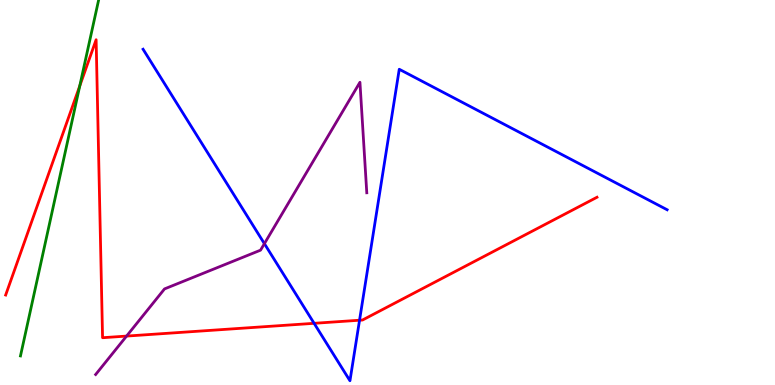[{'lines': ['blue', 'red'], 'intersections': [{'x': 4.05, 'y': 1.6}, {'x': 4.64, 'y': 1.68}]}, {'lines': ['green', 'red'], 'intersections': [{'x': 1.03, 'y': 7.77}]}, {'lines': ['purple', 'red'], 'intersections': [{'x': 1.63, 'y': 1.27}]}, {'lines': ['blue', 'green'], 'intersections': []}, {'lines': ['blue', 'purple'], 'intersections': [{'x': 3.41, 'y': 3.67}]}, {'lines': ['green', 'purple'], 'intersections': []}]